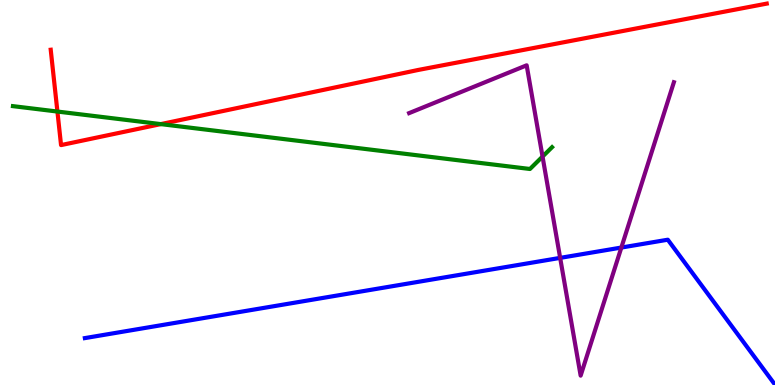[{'lines': ['blue', 'red'], 'intersections': []}, {'lines': ['green', 'red'], 'intersections': [{'x': 0.741, 'y': 7.1}, {'x': 2.07, 'y': 6.78}]}, {'lines': ['purple', 'red'], 'intersections': []}, {'lines': ['blue', 'green'], 'intersections': []}, {'lines': ['blue', 'purple'], 'intersections': [{'x': 7.23, 'y': 3.3}, {'x': 8.02, 'y': 3.57}]}, {'lines': ['green', 'purple'], 'intersections': [{'x': 7.0, 'y': 5.93}]}]